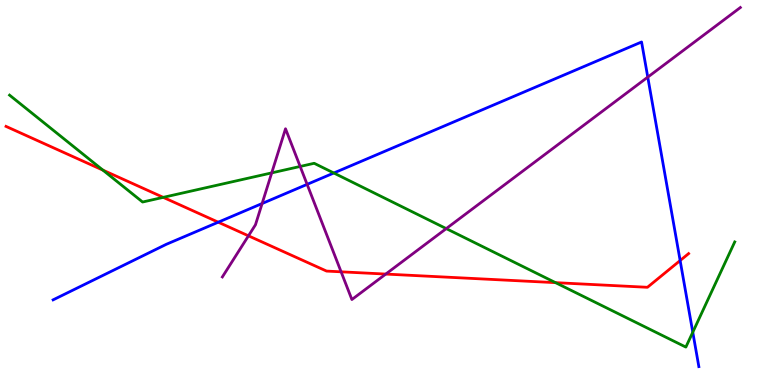[{'lines': ['blue', 'red'], 'intersections': [{'x': 2.82, 'y': 4.23}, {'x': 8.78, 'y': 3.23}]}, {'lines': ['green', 'red'], 'intersections': [{'x': 1.33, 'y': 5.58}, {'x': 2.11, 'y': 4.87}, {'x': 7.17, 'y': 2.66}]}, {'lines': ['purple', 'red'], 'intersections': [{'x': 3.21, 'y': 3.87}, {'x': 4.4, 'y': 2.94}, {'x': 4.98, 'y': 2.88}]}, {'lines': ['blue', 'green'], 'intersections': [{'x': 4.31, 'y': 5.51}, {'x': 8.94, 'y': 1.37}]}, {'lines': ['blue', 'purple'], 'intersections': [{'x': 3.38, 'y': 4.71}, {'x': 3.96, 'y': 5.21}, {'x': 8.36, 'y': 8.0}]}, {'lines': ['green', 'purple'], 'intersections': [{'x': 3.51, 'y': 5.51}, {'x': 3.87, 'y': 5.68}, {'x': 5.76, 'y': 4.06}]}]